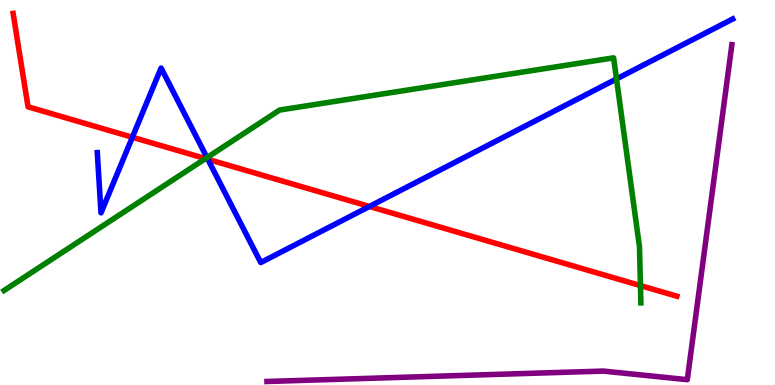[{'lines': ['blue', 'red'], 'intersections': [{'x': 1.71, 'y': 6.43}, {'x': 2.68, 'y': 5.86}, {'x': 4.77, 'y': 4.64}]}, {'lines': ['green', 'red'], 'intersections': [{'x': 2.65, 'y': 5.88}, {'x': 8.26, 'y': 2.58}]}, {'lines': ['purple', 'red'], 'intersections': []}, {'lines': ['blue', 'green'], 'intersections': [{'x': 2.67, 'y': 5.91}, {'x': 7.95, 'y': 7.95}]}, {'lines': ['blue', 'purple'], 'intersections': []}, {'lines': ['green', 'purple'], 'intersections': []}]